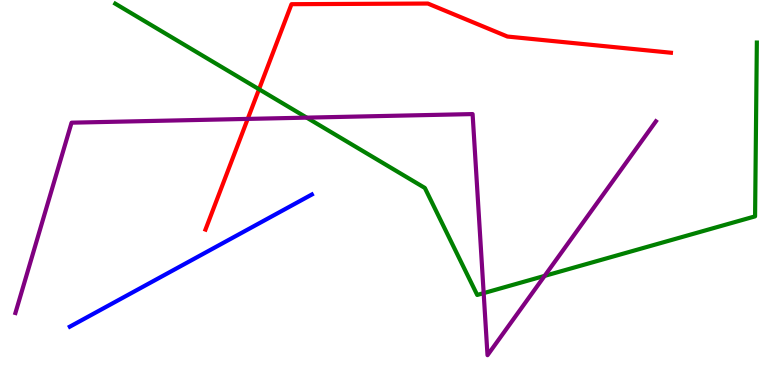[{'lines': ['blue', 'red'], 'intersections': []}, {'lines': ['green', 'red'], 'intersections': [{'x': 3.34, 'y': 7.68}]}, {'lines': ['purple', 'red'], 'intersections': [{'x': 3.2, 'y': 6.91}]}, {'lines': ['blue', 'green'], 'intersections': []}, {'lines': ['blue', 'purple'], 'intersections': []}, {'lines': ['green', 'purple'], 'intersections': [{'x': 3.96, 'y': 6.94}, {'x': 6.24, 'y': 2.39}, {'x': 7.03, 'y': 2.83}]}]